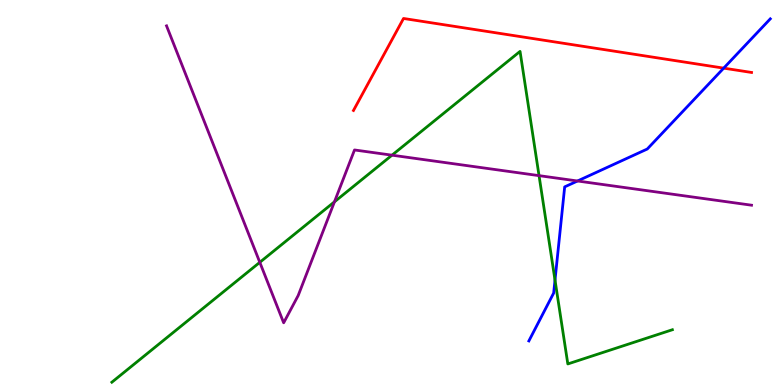[{'lines': ['blue', 'red'], 'intersections': [{'x': 9.34, 'y': 8.23}]}, {'lines': ['green', 'red'], 'intersections': []}, {'lines': ['purple', 'red'], 'intersections': []}, {'lines': ['blue', 'green'], 'intersections': [{'x': 7.16, 'y': 2.72}]}, {'lines': ['blue', 'purple'], 'intersections': [{'x': 7.45, 'y': 5.3}]}, {'lines': ['green', 'purple'], 'intersections': [{'x': 3.35, 'y': 3.19}, {'x': 4.32, 'y': 4.76}, {'x': 5.06, 'y': 5.97}, {'x': 6.96, 'y': 5.44}]}]